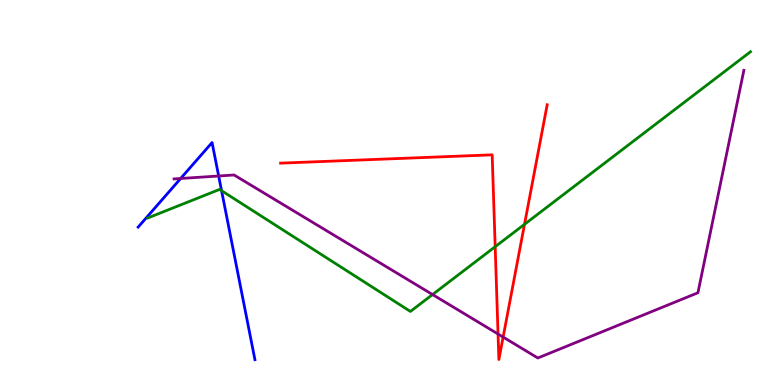[{'lines': ['blue', 'red'], 'intersections': []}, {'lines': ['green', 'red'], 'intersections': [{'x': 6.39, 'y': 3.59}, {'x': 6.77, 'y': 4.17}]}, {'lines': ['purple', 'red'], 'intersections': [{'x': 6.43, 'y': 1.32}, {'x': 6.49, 'y': 1.24}]}, {'lines': ['blue', 'green'], 'intersections': [{'x': 2.86, 'y': 5.05}]}, {'lines': ['blue', 'purple'], 'intersections': [{'x': 2.33, 'y': 5.36}, {'x': 2.82, 'y': 5.43}]}, {'lines': ['green', 'purple'], 'intersections': [{'x': 5.58, 'y': 2.35}]}]